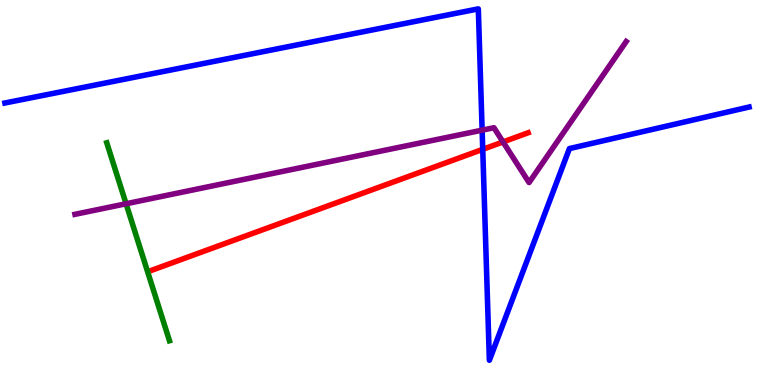[{'lines': ['blue', 'red'], 'intersections': [{'x': 6.23, 'y': 6.12}]}, {'lines': ['green', 'red'], 'intersections': []}, {'lines': ['purple', 'red'], 'intersections': [{'x': 6.49, 'y': 6.31}]}, {'lines': ['blue', 'green'], 'intersections': []}, {'lines': ['blue', 'purple'], 'intersections': [{'x': 6.22, 'y': 6.62}]}, {'lines': ['green', 'purple'], 'intersections': [{'x': 1.63, 'y': 4.71}]}]